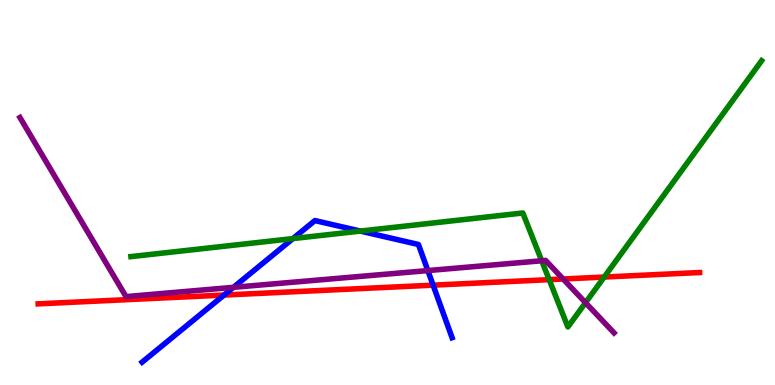[{'lines': ['blue', 'red'], 'intersections': [{'x': 2.89, 'y': 2.34}, {'x': 5.59, 'y': 2.59}]}, {'lines': ['green', 'red'], 'intersections': [{'x': 7.09, 'y': 2.74}, {'x': 7.8, 'y': 2.8}]}, {'lines': ['purple', 'red'], 'intersections': [{'x': 7.27, 'y': 2.75}]}, {'lines': ['blue', 'green'], 'intersections': [{'x': 3.78, 'y': 3.8}, {'x': 4.65, 'y': 4.0}]}, {'lines': ['blue', 'purple'], 'intersections': [{'x': 3.01, 'y': 2.54}, {'x': 5.52, 'y': 2.97}]}, {'lines': ['green', 'purple'], 'intersections': [{'x': 6.99, 'y': 3.23}, {'x': 7.56, 'y': 2.14}]}]